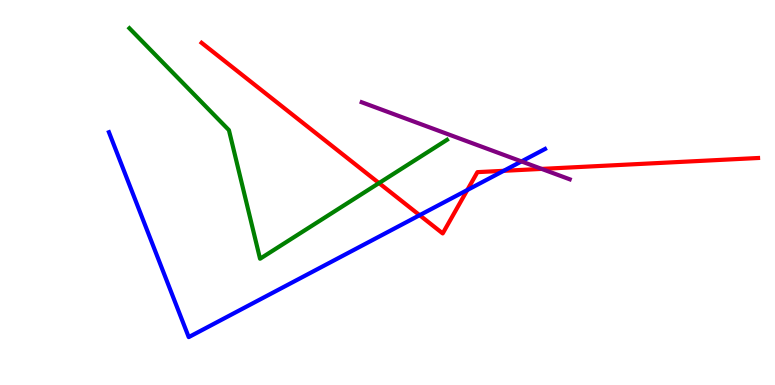[{'lines': ['blue', 'red'], 'intersections': [{'x': 5.41, 'y': 4.41}, {'x': 6.03, 'y': 5.06}, {'x': 6.5, 'y': 5.56}]}, {'lines': ['green', 'red'], 'intersections': [{'x': 4.89, 'y': 5.24}]}, {'lines': ['purple', 'red'], 'intersections': [{'x': 6.99, 'y': 5.61}]}, {'lines': ['blue', 'green'], 'intersections': []}, {'lines': ['blue', 'purple'], 'intersections': [{'x': 6.73, 'y': 5.81}]}, {'lines': ['green', 'purple'], 'intersections': []}]